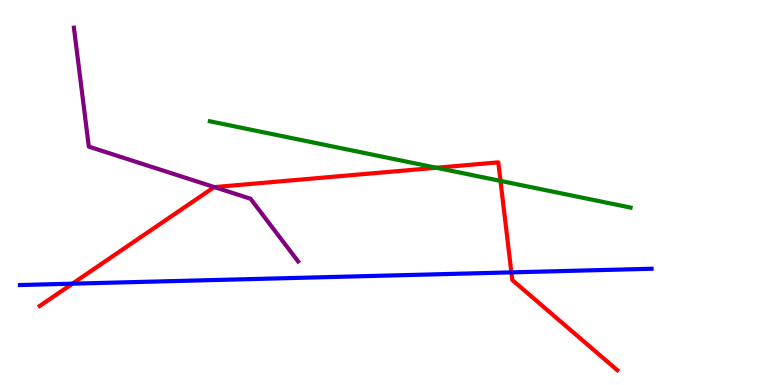[{'lines': ['blue', 'red'], 'intersections': [{'x': 0.934, 'y': 2.63}, {'x': 6.6, 'y': 2.93}]}, {'lines': ['green', 'red'], 'intersections': [{'x': 5.63, 'y': 5.64}, {'x': 6.46, 'y': 5.3}]}, {'lines': ['purple', 'red'], 'intersections': [{'x': 2.77, 'y': 5.14}]}, {'lines': ['blue', 'green'], 'intersections': []}, {'lines': ['blue', 'purple'], 'intersections': []}, {'lines': ['green', 'purple'], 'intersections': []}]